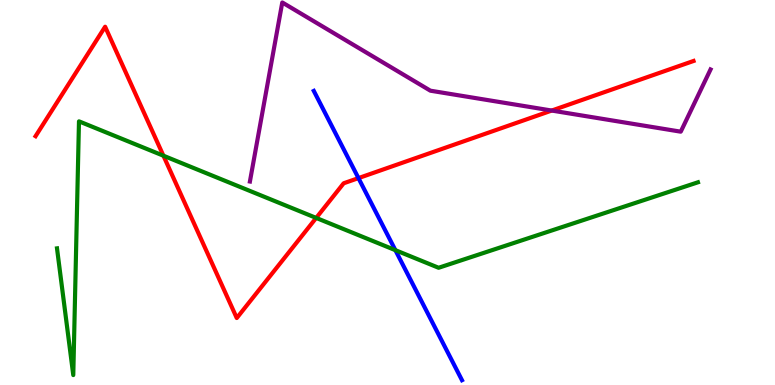[{'lines': ['blue', 'red'], 'intersections': [{'x': 4.63, 'y': 5.37}]}, {'lines': ['green', 'red'], 'intersections': [{'x': 2.11, 'y': 5.96}, {'x': 4.08, 'y': 4.34}]}, {'lines': ['purple', 'red'], 'intersections': [{'x': 7.12, 'y': 7.13}]}, {'lines': ['blue', 'green'], 'intersections': [{'x': 5.1, 'y': 3.5}]}, {'lines': ['blue', 'purple'], 'intersections': []}, {'lines': ['green', 'purple'], 'intersections': []}]